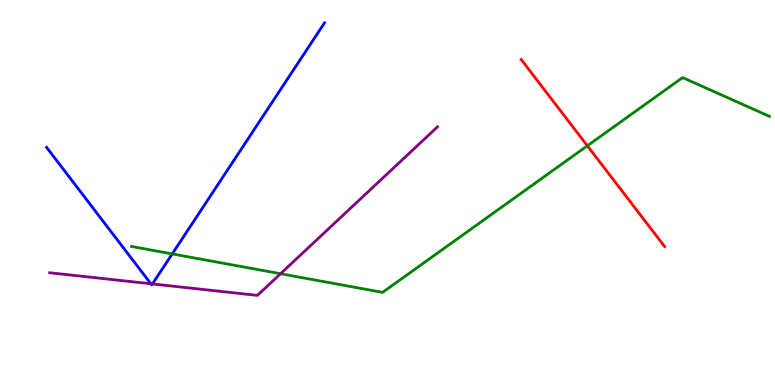[{'lines': ['blue', 'red'], 'intersections': []}, {'lines': ['green', 'red'], 'intersections': [{'x': 7.58, 'y': 6.21}]}, {'lines': ['purple', 'red'], 'intersections': []}, {'lines': ['blue', 'green'], 'intersections': [{'x': 2.22, 'y': 3.41}]}, {'lines': ['blue', 'purple'], 'intersections': [{'x': 1.95, 'y': 2.63}, {'x': 1.97, 'y': 2.62}]}, {'lines': ['green', 'purple'], 'intersections': [{'x': 3.62, 'y': 2.89}]}]